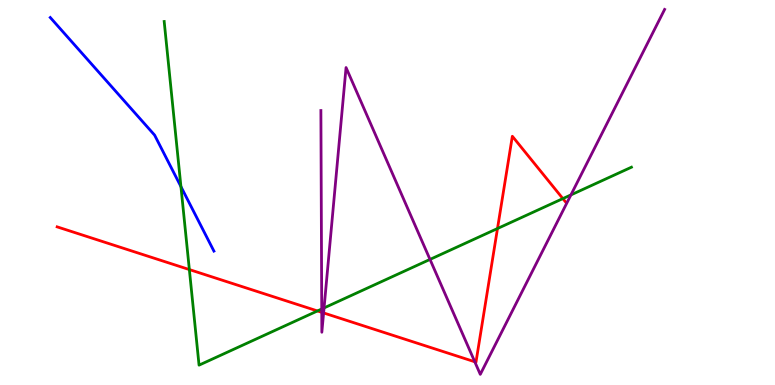[{'lines': ['blue', 'red'], 'intersections': []}, {'lines': ['green', 'red'], 'intersections': [{'x': 2.44, 'y': 3.0}, {'x': 4.1, 'y': 1.92}, {'x': 6.42, 'y': 4.06}, {'x': 7.26, 'y': 4.84}]}, {'lines': ['purple', 'red'], 'intersections': [{'x': 4.15, 'y': 1.89}, {'x': 4.18, 'y': 1.87}, {'x': 6.13, 'y': 0.603}]}, {'lines': ['blue', 'green'], 'intersections': [{'x': 2.33, 'y': 5.15}]}, {'lines': ['blue', 'purple'], 'intersections': []}, {'lines': ['green', 'purple'], 'intersections': [{'x': 4.15, 'y': 1.97}, {'x': 4.18, 'y': 2.0}, {'x': 5.55, 'y': 3.26}, {'x': 7.37, 'y': 4.94}]}]